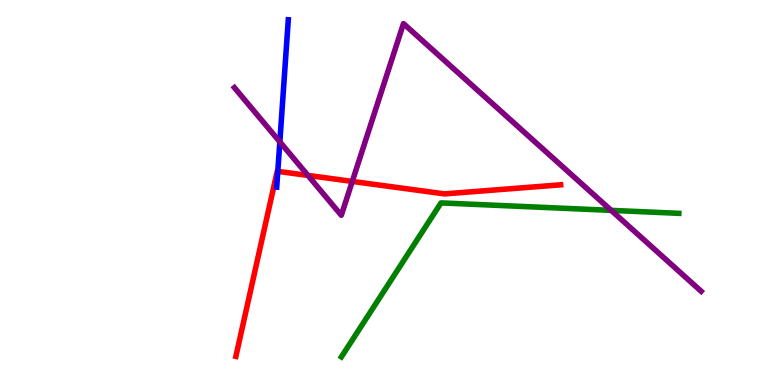[{'lines': ['blue', 'red'], 'intersections': [{'x': 3.58, 'y': 5.55}]}, {'lines': ['green', 'red'], 'intersections': []}, {'lines': ['purple', 'red'], 'intersections': [{'x': 3.97, 'y': 5.44}, {'x': 4.55, 'y': 5.29}]}, {'lines': ['blue', 'green'], 'intersections': []}, {'lines': ['blue', 'purple'], 'intersections': [{'x': 3.61, 'y': 6.31}]}, {'lines': ['green', 'purple'], 'intersections': [{'x': 7.89, 'y': 4.54}]}]